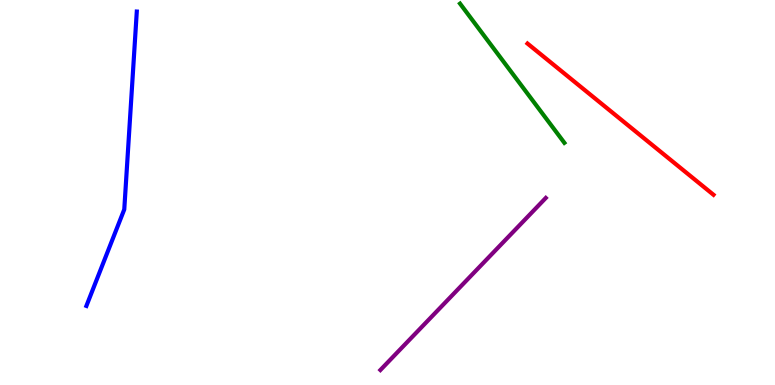[{'lines': ['blue', 'red'], 'intersections': []}, {'lines': ['green', 'red'], 'intersections': []}, {'lines': ['purple', 'red'], 'intersections': []}, {'lines': ['blue', 'green'], 'intersections': []}, {'lines': ['blue', 'purple'], 'intersections': []}, {'lines': ['green', 'purple'], 'intersections': []}]